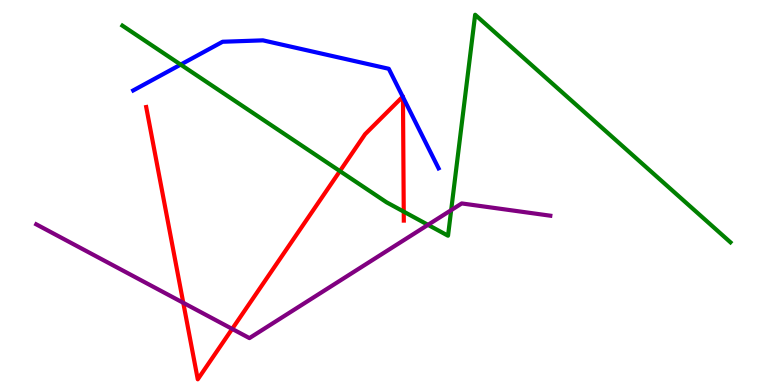[{'lines': ['blue', 'red'], 'intersections': [{'x': 5.2, 'y': 7.49}, {'x': 5.2, 'y': 7.48}]}, {'lines': ['green', 'red'], 'intersections': [{'x': 4.39, 'y': 5.56}, {'x': 5.21, 'y': 4.5}]}, {'lines': ['purple', 'red'], 'intersections': [{'x': 2.36, 'y': 2.14}, {'x': 3.0, 'y': 1.46}]}, {'lines': ['blue', 'green'], 'intersections': [{'x': 2.33, 'y': 8.32}]}, {'lines': ['blue', 'purple'], 'intersections': []}, {'lines': ['green', 'purple'], 'intersections': [{'x': 5.52, 'y': 4.16}, {'x': 5.82, 'y': 4.54}]}]